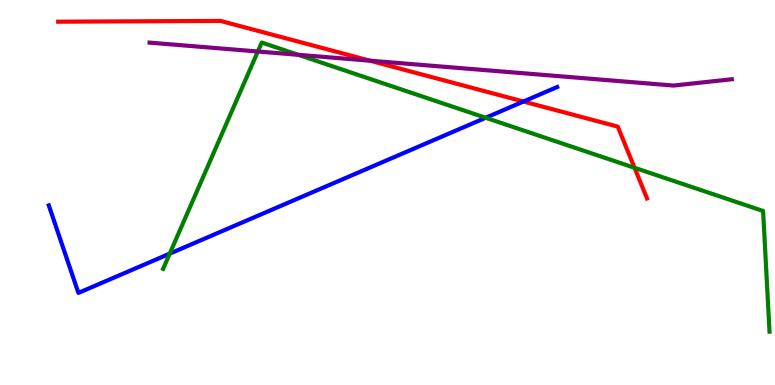[{'lines': ['blue', 'red'], 'intersections': [{'x': 6.75, 'y': 7.36}]}, {'lines': ['green', 'red'], 'intersections': [{'x': 8.19, 'y': 5.64}]}, {'lines': ['purple', 'red'], 'intersections': [{'x': 4.77, 'y': 8.42}]}, {'lines': ['blue', 'green'], 'intersections': [{'x': 2.19, 'y': 3.41}, {'x': 6.27, 'y': 6.94}]}, {'lines': ['blue', 'purple'], 'intersections': []}, {'lines': ['green', 'purple'], 'intersections': [{'x': 3.33, 'y': 8.66}, {'x': 3.85, 'y': 8.58}]}]